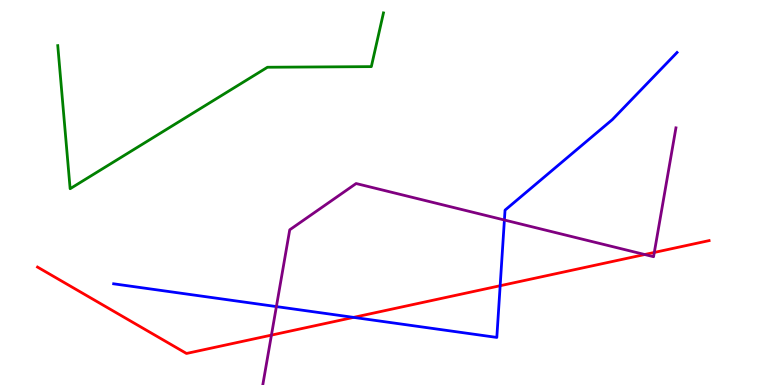[{'lines': ['blue', 'red'], 'intersections': [{'x': 4.56, 'y': 1.76}, {'x': 6.45, 'y': 2.58}]}, {'lines': ['green', 'red'], 'intersections': []}, {'lines': ['purple', 'red'], 'intersections': [{'x': 3.5, 'y': 1.3}, {'x': 8.32, 'y': 3.39}, {'x': 8.44, 'y': 3.44}]}, {'lines': ['blue', 'green'], 'intersections': []}, {'lines': ['blue', 'purple'], 'intersections': [{'x': 3.57, 'y': 2.04}, {'x': 6.51, 'y': 4.29}]}, {'lines': ['green', 'purple'], 'intersections': []}]